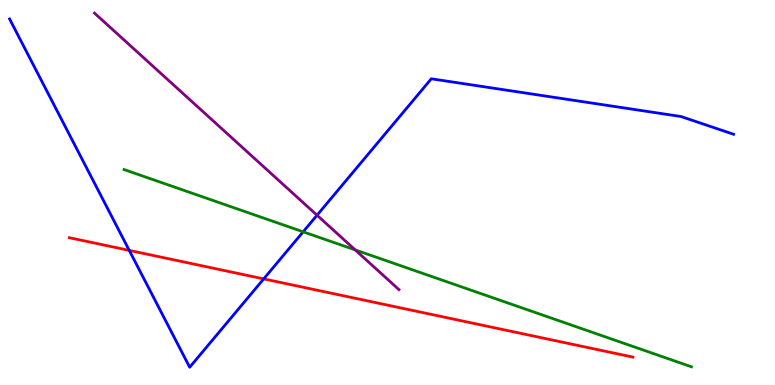[{'lines': ['blue', 'red'], 'intersections': [{'x': 1.67, 'y': 3.5}, {'x': 3.4, 'y': 2.76}]}, {'lines': ['green', 'red'], 'intersections': []}, {'lines': ['purple', 'red'], 'intersections': []}, {'lines': ['blue', 'green'], 'intersections': [{'x': 3.91, 'y': 3.98}]}, {'lines': ['blue', 'purple'], 'intersections': [{'x': 4.09, 'y': 4.41}]}, {'lines': ['green', 'purple'], 'intersections': [{'x': 4.58, 'y': 3.51}]}]